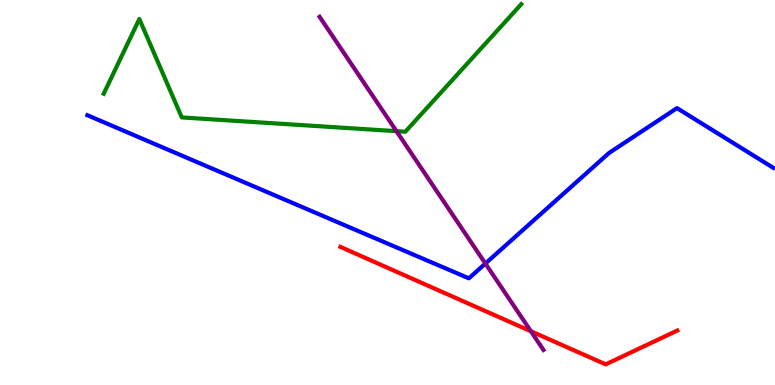[{'lines': ['blue', 'red'], 'intersections': []}, {'lines': ['green', 'red'], 'intersections': []}, {'lines': ['purple', 'red'], 'intersections': [{'x': 6.85, 'y': 1.4}]}, {'lines': ['blue', 'green'], 'intersections': []}, {'lines': ['blue', 'purple'], 'intersections': [{'x': 6.26, 'y': 3.15}]}, {'lines': ['green', 'purple'], 'intersections': [{'x': 5.12, 'y': 6.59}]}]